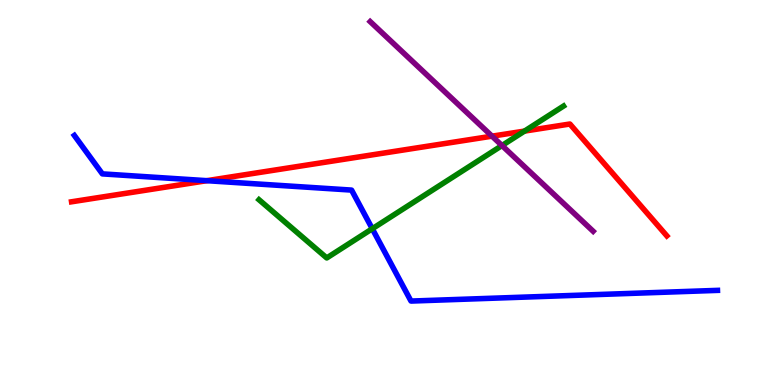[{'lines': ['blue', 'red'], 'intersections': [{'x': 2.67, 'y': 5.31}]}, {'lines': ['green', 'red'], 'intersections': [{'x': 6.77, 'y': 6.59}]}, {'lines': ['purple', 'red'], 'intersections': [{'x': 6.35, 'y': 6.46}]}, {'lines': ['blue', 'green'], 'intersections': [{'x': 4.8, 'y': 4.06}]}, {'lines': ['blue', 'purple'], 'intersections': []}, {'lines': ['green', 'purple'], 'intersections': [{'x': 6.48, 'y': 6.22}]}]